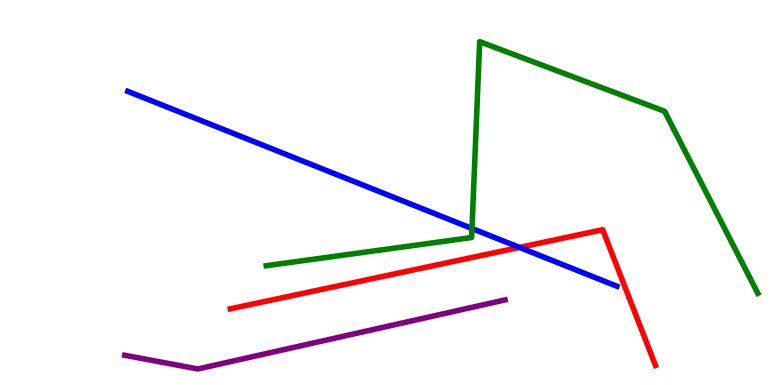[{'lines': ['blue', 'red'], 'intersections': [{'x': 6.7, 'y': 3.57}]}, {'lines': ['green', 'red'], 'intersections': []}, {'lines': ['purple', 'red'], 'intersections': []}, {'lines': ['blue', 'green'], 'intersections': [{'x': 6.09, 'y': 4.06}]}, {'lines': ['blue', 'purple'], 'intersections': []}, {'lines': ['green', 'purple'], 'intersections': []}]